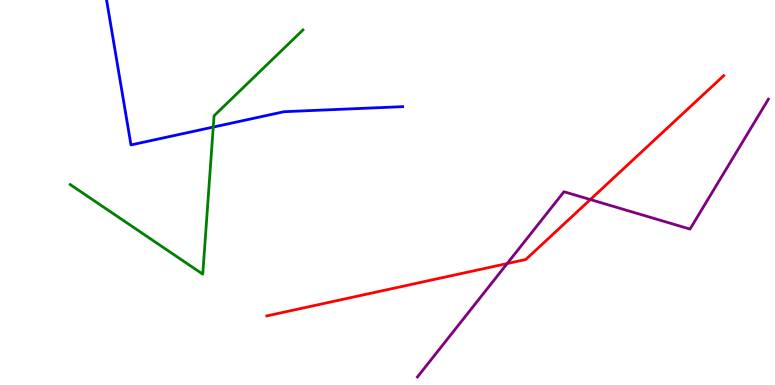[{'lines': ['blue', 'red'], 'intersections': []}, {'lines': ['green', 'red'], 'intersections': []}, {'lines': ['purple', 'red'], 'intersections': [{'x': 6.54, 'y': 3.15}, {'x': 7.62, 'y': 4.82}]}, {'lines': ['blue', 'green'], 'intersections': [{'x': 2.75, 'y': 6.7}]}, {'lines': ['blue', 'purple'], 'intersections': []}, {'lines': ['green', 'purple'], 'intersections': []}]